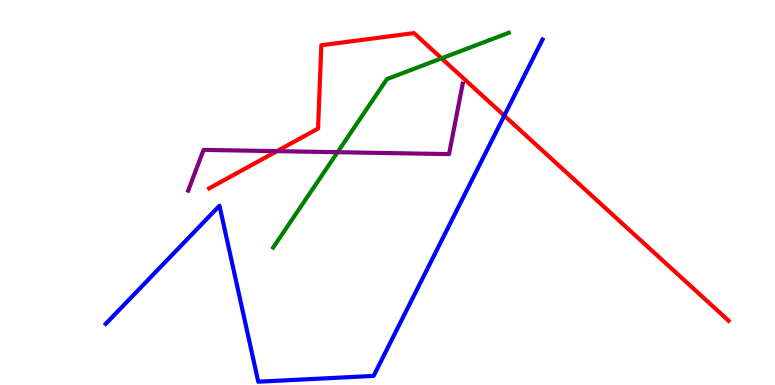[{'lines': ['blue', 'red'], 'intersections': [{'x': 6.51, 'y': 7.0}]}, {'lines': ['green', 'red'], 'intersections': [{'x': 5.7, 'y': 8.48}]}, {'lines': ['purple', 'red'], 'intersections': [{'x': 3.57, 'y': 6.07}]}, {'lines': ['blue', 'green'], 'intersections': []}, {'lines': ['blue', 'purple'], 'intersections': []}, {'lines': ['green', 'purple'], 'intersections': [{'x': 4.36, 'y': 6.05}]}]